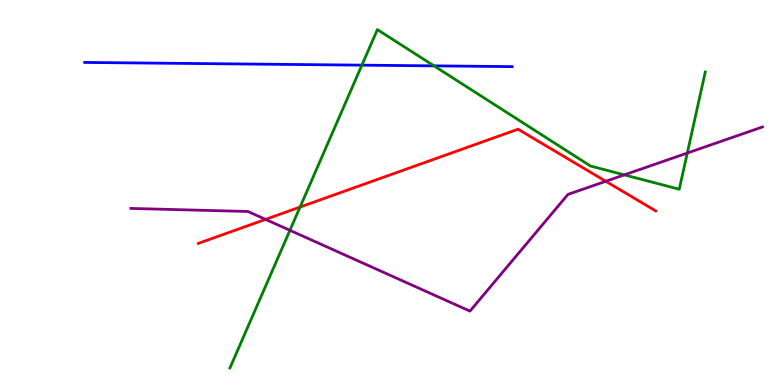[{'lines': ['blue', 'red'], 'intersections': []}, {'lines': ['green', 'red'], 'intersections': [{'x': 3.87, 'y': 4.62}]}, {'lines': ['purple', 'red'], 'intersections': [{'x': 3.43, 'y': 4.3}, {'x': 7.82, 'y': 5.29}]}, {'lines': ['blue', 'green'], 'intersections': [{'x': 4.67, 'y': 8.31}, {'x': 5.6, 'y': 8.29}]}, {'lines': ['blue', 'purple'], 'intersections': []}, {'lines': ['green', 'purple'], 'intersections': [{'x': 3.74, 'y': 4.02}, {'x': 8.06, 'y': 5.46}, {'x': 8.87, 'y': 6.03}]}]